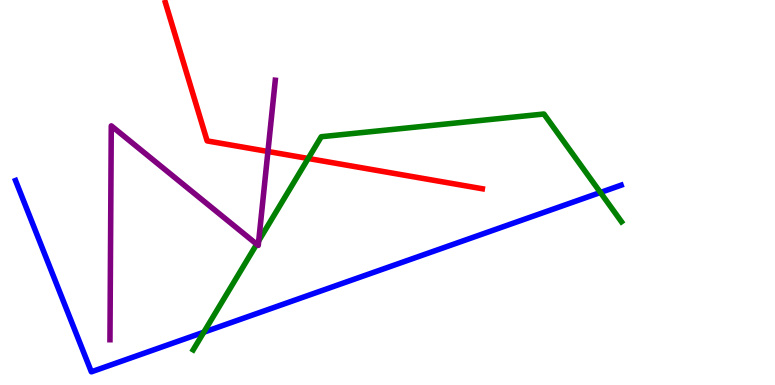[{'lines': ['blue', 'red'], 'intersections': []}, {'lines': ['green', 'red'], 'intersections': [{'x': 3.98, 'y': 5.88}]}, {'lines': ['purple', 'red'], 'intersections': [{'x': 3.46, 'y': 6.07}]}, {'lines': ['blue', 'green'], 'intersections': [{'x': 2.63, 'y': 1.37}, {'x': 7.75, 'y': 5.0}]}, {'lines': ['blue', 'purple'], 'intersections': []}, {'lines': ['green', 'purple'], 'intersections': [{'x': 3.31, 'y': 3.66}, {'x': 3.34, 'y': 3.75}]}]